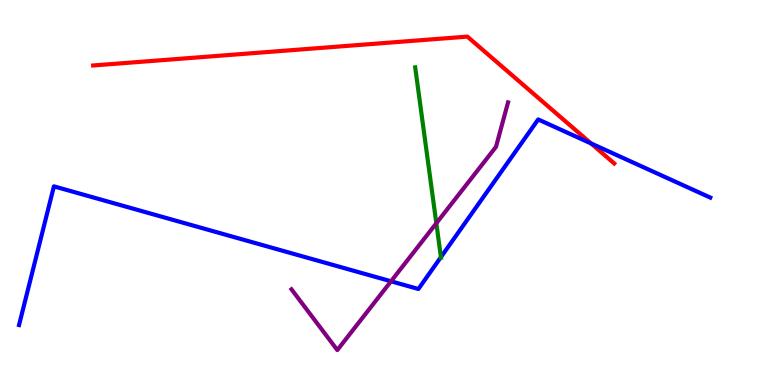[{'lines': ['blue', 'red'], 'intersections': [{'x': 7.63, 'y': 6.27}]}, {'lines': ['green', 'red'], 'intersections': []}, {'lines': ['purple', 'red'], 'intersections': []}, {'lines': ['blue', 'green'], 'intersections': [{'x': 5.69, 'y': 3.32}]}, {'lines': ['blue', 'purple'], 'intersections': [{'x': 5.05, 'y': 2.69}]}, {'lines': ['green', 'purple'], 'intersections': [{'x': 5.63, 'y': 4.2}]}]